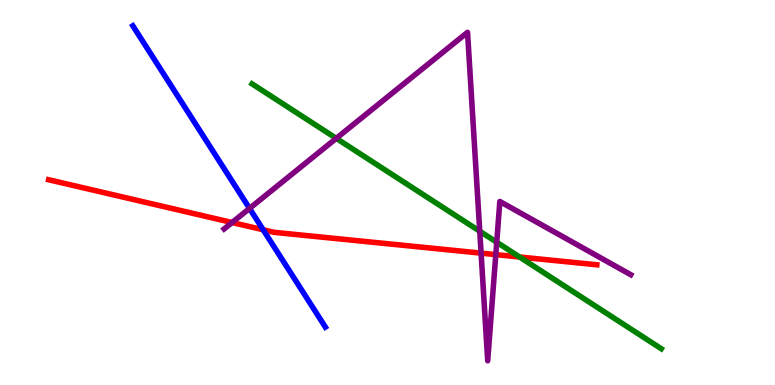[{'lines': ['blue', 'red'], 'intersections': [{'x': 3.4, 'y': 4.03}]}, {'lines': ['green', 'red'], 'intersections': [{'x': 6.7, 'y': 3.32}]}, {'lines': ['purple', 'red'], 'intersections': [{'x': 2.99, 'y': 4.22}, {'x': 6.21, 'y': 3.42}, {'x': 6.4, 'y': 3.39}]}, {'lines': ['blue', 'green'], 'intersections': []}, {'lines': ['blue', 'purple'], 'intersections': [{'x': 3.22, 'y': 4.59}]}, {'lines': ['green', 'purple'], 'intersections': [{'x': 4.34, 'y': 6.41}, {'x': 6.19, 'y': 3.99}, {'x': 6.41, 'y': 3.71}]}]